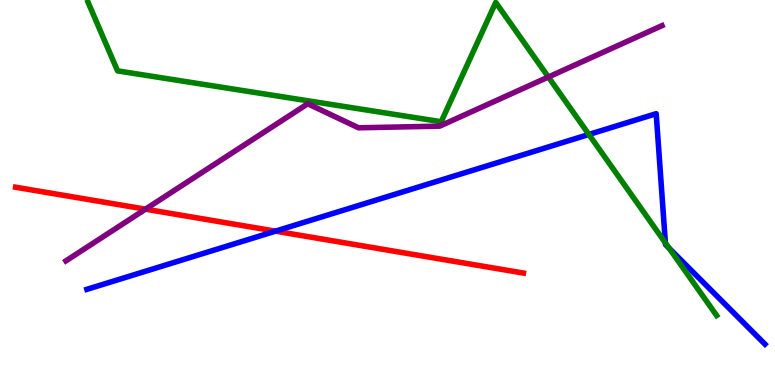[{'lines': ['blue', 'red'], 'intersections': [{'x': 3.55, 'y': 4.0}]}, {'lines': ['green', 'red'], 'intersections': []}, {'lines': ['purple', 'red'], 'intersections': [{'x': 1.88, 'y': 4.57}]}, {'lines': ['blue', 'green'], 'intersections': [{'x': 7.6, 'y': 6.51}, {'x': 8.59, 'y': 3.69}, {'x': 8.63, 'y': 3.55}]}, {'lines': ['blue', 'purple'], 'intersections': []}, {'lines': ['green', 'purple'], 'intersections': [{'x': 7.08, 'y': 8.0}]}]